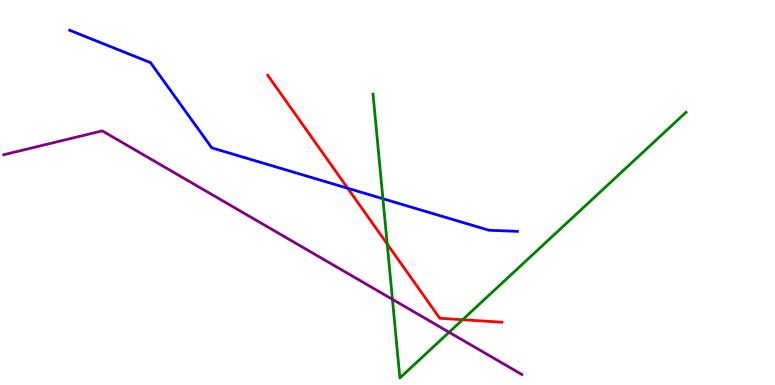[{'lines': ['blue', 'red'], 'intersections': [{'x': 4.49, 'y': 5.11}]}, {'lines': ['green', 'red'], 'intersections': [{'x': 5.0, 'y': 3.66}, {'x': 5.97, 'y': 1.7}]}, {'lines': ['purple', 'red'], 'intersections': []}, {'lines': ['blue', 'green'], 'intersections': [{'x': 4.94, 'y': 4.84}]}, {'lines': ['blue', 'purple'], 'intersections': []}, {'lines': ['green', 'purple'], 'intersections': [{'x': 5.06, 'y': 2.22}, {'x': 5.79, 'y': 1.37}]}]